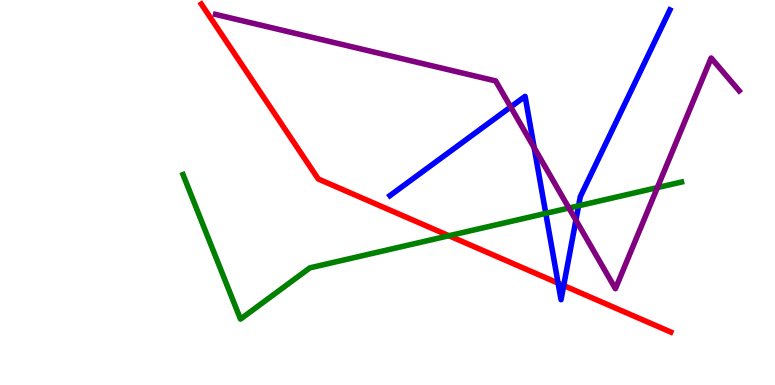[{'lines': ['blue', 'red'], 'intersections': [{'x': 7.2, 'y': 2.65}, {'x': 7.27, 'y': 2.58}]}, {'lines': ['green', 'red'], 'intersections': [{'x': 5.79, 'y': 3.88}]}, {'lines': ['purple', 'red'], 'intersections': []}, {'lines': ['blue', 'green'], 'intersections': [{'x': 7.04, 'y': 4.46}, {'x': 7.47, 'y': 4.65}]}, {'lines': ['blue', 'purple'], 'intersections': [{'x': 6.59, 'y': 7.22}, {'x': 6.89, 'y': 6.16}, {'x': 7.43, 'y': 4.28}]}, {'lines': ['green', 'purple'], 'intersections': [{'x': 7.34, 'y': 4.6}, {'x': 8.48, 'y': 5.13}]}]